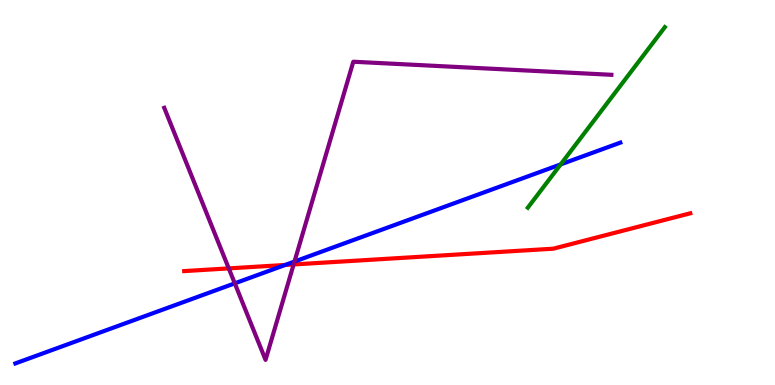[{'lines': ['blue', 'red'], 'intersections': [{'x': 3.68, 'y': 3.12}]}, {'lines': ['green', 'red'], 'intersections': []}, {'lines': ['purple', 'red'], 'intersections': [{'x': 2.95, 'y': 3.03}, {'x': 3.79, 'y': 3.13}]}, {'lines': ['blue', 'green'], 'intersections': [{'x': 7.23, 'y': 5.73}]}, {'lines': ['blue', 'purple'], 'intersections': [{'x': 3.03, 'y': 2.64}, {'x': 3.8, 'y': 3.21}]}, {'lines': ['green', 'purple'], 'intersections': []}]